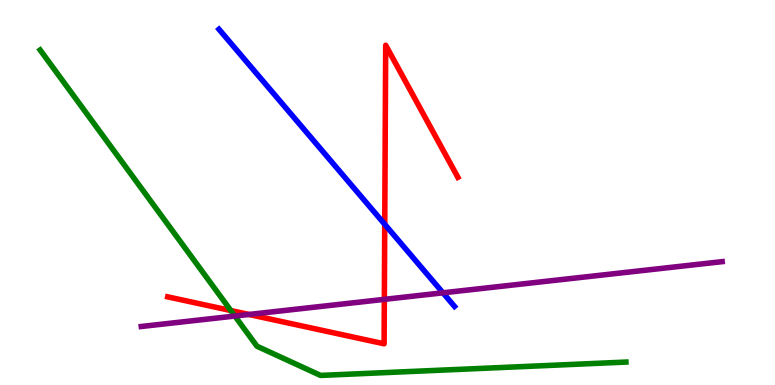[{'lines': ['blue', 'red'], 'intersections': [{'x': 4.96, 'y': 4.17}]}, {'lines': ['green', 'red'], 'intersections': [{'x': 2.98, 'y': 1.93}]}, {'lines': ['purple', 'red'], 'intersections': [{'x': 3.21, 'y': 1.83}, {'x': 4.96, 'y': 2.22}]}, {'lines': ['blue', 'green'], 'intersections': []}, {'lines': ['blue', 'purple'], 'intersections': [{'x': 5.72, 'y': 2.39}]}, {'lines': ['green', 'purple'], 'intersections': [{'x': 3.03, 'y': 1.79}]}]